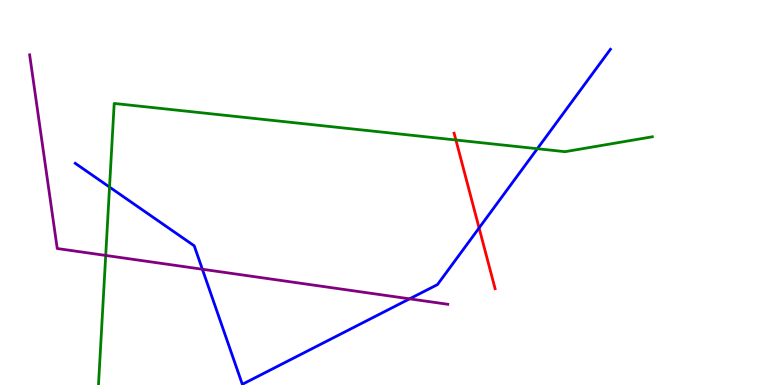[{'lines': ['blue', 'red'], 'intersections': [{'x': 6.18, 'y': 4.08}]}, {'lines': ['green', 'red'], 'intersections': [{'x': 5.88, 'y': 6.36}]}, {'lines': ['purple', 'red'], 'intersections': []}, {'lines': ['blue', 'green'], 'intersections': [{'x': 1.41, 'y': 5.14}, {'x': 6.93, 'y': 6.14}]}, {'lines': ['blue', 'purple'], 'intersections': [{'x': 2.61, 'y': 3.01}, {'x': 5.29, 'y': 2.24}]}, {'lines': ['green', 'purple'], 'intersections': [{'x': 1.36, 'y': 3.37}]}]